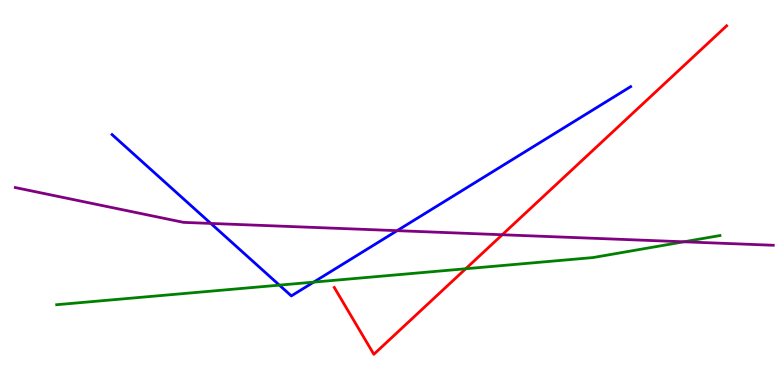[{'lines': ['blue', 'red'], 'intersections': []}, {'lines': ['green', 'red'], 'intersections': [{'x': 6.01, 'y': 3.02}]}, {'lines': ['purple', 'red'], 'intersections': [{'x': 6.48, 'y': 3.9}]}, {'lines': ['blue', 'green'], 'intersections': [{'x': 3.6, 'y': 2.59}, {'x': 4.05, 'y': 2.67}]}, {'lines': ['blue', 'purple'], 'intersections': [{'x': 2.72, 'y': 4.2}, {'x': 5.12, 'y': 4.01}]}, {'lines': ['green', 'purple'], 'intersections': [{'x': 8.82, 'y': 3.72}]}]